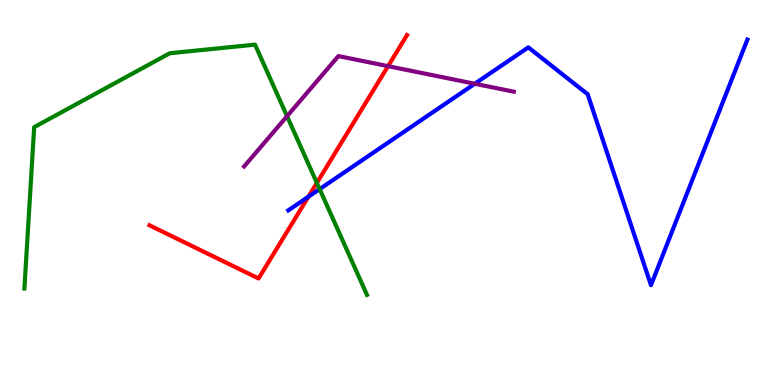[{'lines': ['blue', 'red'], 'intersections': [{'x': 3.98, 'y': 4.89}]}, {'lines': ['green', 'red'], 'intersections': [{'x': 4.09, 'y': 5.25}]}, {'lines': ['purple', 'red'], 'intersections': [{'x': 5.01, 'y': 8.28}]}, {'lines': ['blue', 'green'], 'intersections': [{'x': 4.12, 'y': 5.09}]}, {'lines': ['blue', 'purple'], 'intersections': [{'x': 6.13, 'y': 7.82}]}, {'lines': ['green', 'purple'], 'intersections': [{'x': 3.7, 'y': 6.98}]}]